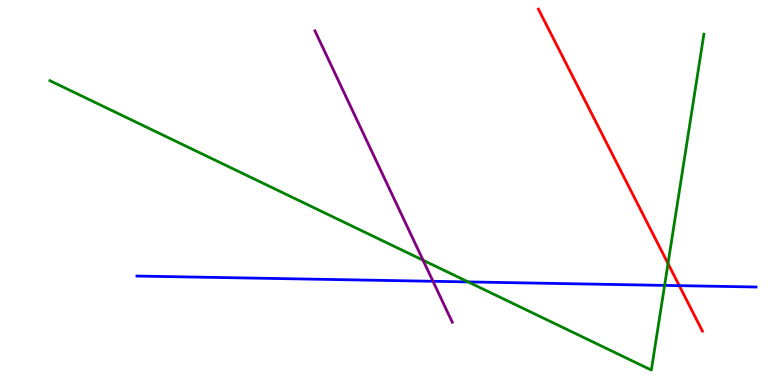[{'lines': ['blue', 'red'], 'intersections': [{'x': 8.76, 'y': 2.58}]}, {'lines': ['green', 'red'], 'intersections': [{'x': 8.62, 'y': 3.15}]}, {'lines': ['purple', 'red'], 'intersections': []}, {'lines': ['blue', 'green'], 'intersections': [{'x': 6.04, 'y': 2.68}, {'x': 8.58, 'y': 2.59}]}, {'lines': ['blue', 'purple'], 'intersections': [{'x': 5.59, 'y': 2.69}]}, {'lines': ['green', 'purple'], 'intersections': [{'x': 5.46, 'y': 3.24}]}]